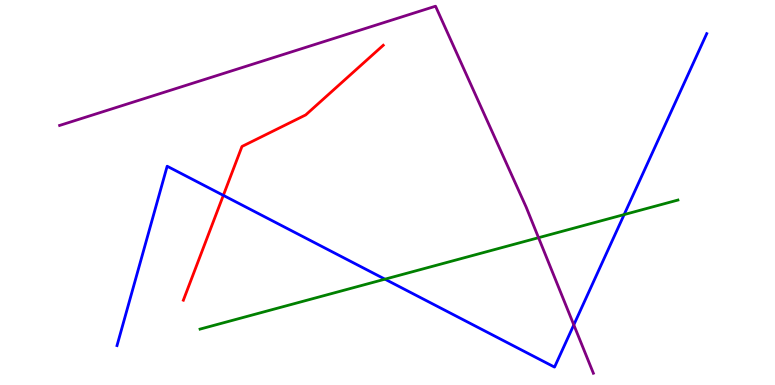[{'lines': ['blue', 'red'], 'intersections': [{'x': 2.88, 'y': 4.93}]}, {'lines': ['green', 'red'], 'intersections': []}, {'lines': ['purple', 'red'], 'intersections': []}, {'lines': ['blue', 'green'], 'intersections': [{'x': 4.97, 'y': 2.75}, {'x': 8.05, 'y': 4.43}]}, {'lines': ['blue', 'purple'], 'intersections': [{'x': 7.4, 'y': 1.56}]}, {'lines': ['green', 'purple'], 'intersections': [{'x': 6.95, 'y': 3.83}]}]